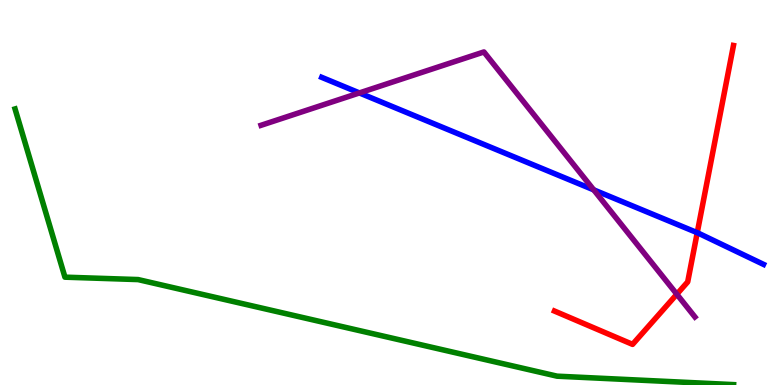[{'lines': ['blue', 'red'], 'intersections': [{'x': 9.0, 'y': 3.96}]}, {'lines': ['green', 'red'], 'intersections': []}, {'lines': ['purple', 'red'], 'intersections': [{'x': 8.73, 'y': 2.36}]}, {'lines': ['blue', 'green'], 'intersections': []}, {'lines': ['blue', 'purple'], 'intersections': [{'x': 4.64, 'y': 7.59}, {'x': 7.66, 'y': 5.07}]}, {'lines': ['green', 'purple'], 'intersections': []}]